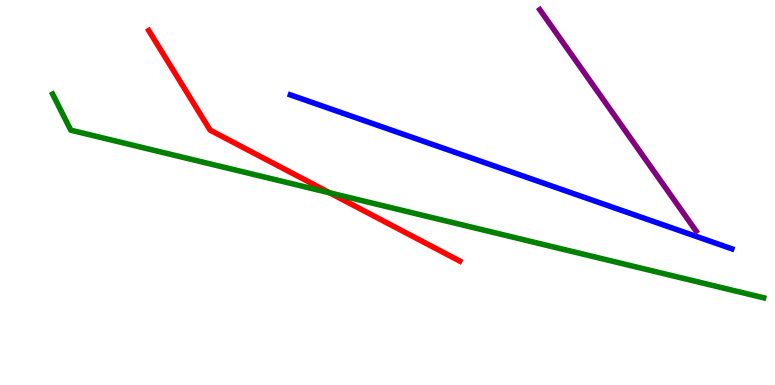[{'lines': ['blue', 'red'], 'intersections': []}, {'lines': ['green', 'red'], 'intersections': [{'x': 4.25, 'y': 4.99}]}, {'lines': ['purple', 'red'], 'intersections': []}, {'lines': ['blue', 'green'], 'intersections': []}, {'lines': ['blue', 'purple'], 'intersections': []}, {'lines': ['green', 'purple'], 'intersections': []}]